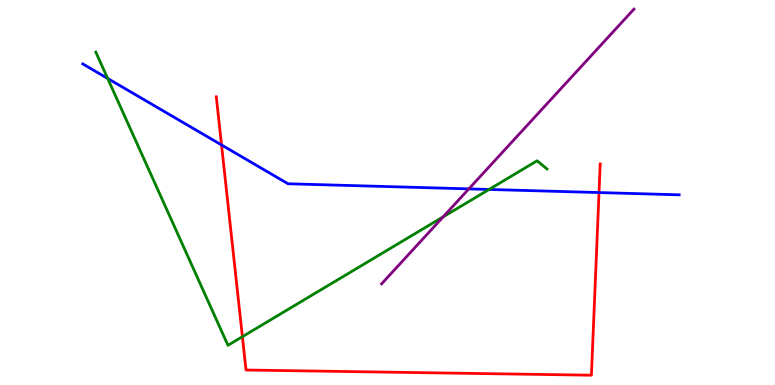[{'lines': ['blue', 'red'], 'intersections': [{'x': 2.86, 'y': 6.24}, {'x': 7.73, 'y': 5.0}]}, {'lines': ['green', 'red'], 'intersections': [{'x': 3.13, 'y': 1.26}]}, {'lines': ['purple', 'red'], 'intersections': []}, {'lines': ['blue', 'green'], 'intersections': [{'x': 1.39, 'y': 7.96}, {'x': 6.31, 'y': 5.08}]}, {'lines': ['blue', 'purple'], 'intersections': [{'x': 6.05, 'y': 5.09}]}, {'lines': ['green', 'purple'], 'intersections': [{'x': 5.72, 'y': 4.37}]}]